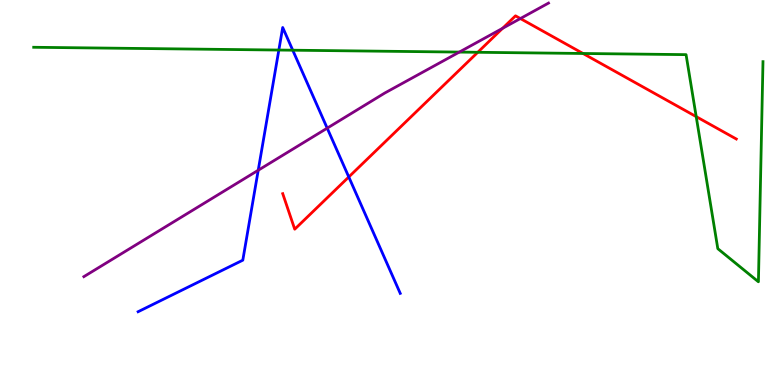[{'lines': ['blue', 'red'], 'intersections': [{'x': 4.5, 'y': 5.4}]}, {'lines': ['green', 'red'], 'intersections': [{'x': 6.16, 'y': 8.64}, {'x': 7.52, 'y': 8.61}, {'x': 8.98, 'y': 6.97}]}, {'lines': ['purple', 'red'], 'intersections': [{'x': 6.48, 'y': 9.26}, {'x': 6.71, 'y': 9.52}]}, {'lines': ['blue', 'green'], 'intersections': [{'x': 3.6, 'y': 8.7}, {'x': 3.78, 'y': 8.7}]}, {'lines': ['blue', 'purple'], 'intersections': [{'x': 3.33, 'y': 5.58}, {'x': 4.22, 'y': 6.67}]}, {'lines': ['green', 'purple'], 'intersections': [{'x': 5.93, 'y': 8.65}]}]